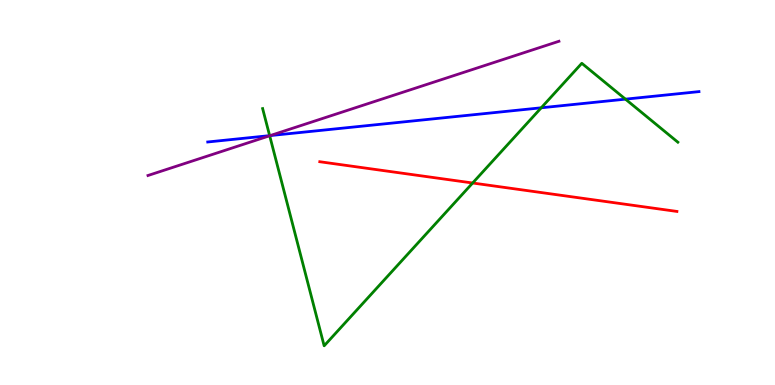[{'lines': ['blue', 'red'], 'intersections': []}, {'lines': ['green', 'red'], 'intersections': [{'x': 6.1, 'y': 5.25}]}, {'lines': ['purple', 'red'], 'intersections': []}, {'lines': ['blue', 'green'], 'intersections': [{'x': 3.48, 'y': 6.48}, {'x': 6.98, 'y': 7.2}, {'x': 8.07, 'y': 7.42}]}, {'lines': ['blue', 'purple'], 'intersections': [{'x': 3.49, 'y': 6.48}]}, {'lines': ['green', 'purple'], 'intersections': [{'x': 3.48, 'y': 6.47}]}]